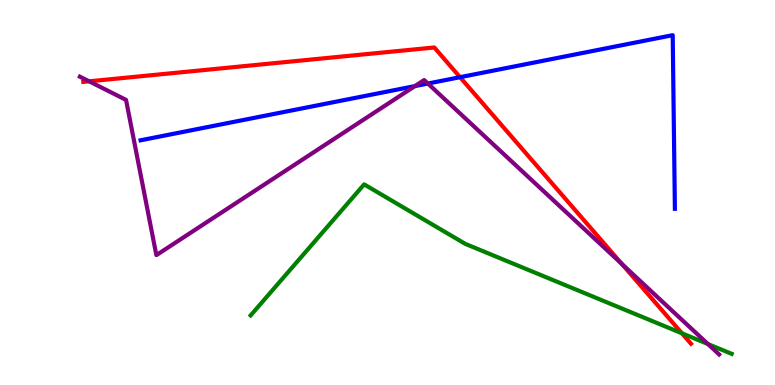[{'lines': ['blue', 'red'], 'intersections': [{'x': 5.94, 'y': 8.0}]}, {'lines': ['green', 'red'], 'intersections': [{'x': 8.8, 'y': 1.34}]}, {'lines': ['purple', 'red'], 'intersections': [{'x': 1.15, 'y': 7.89}, {'x': 8.02, 'y': 3.14}]}, {'lines': ['blue', 'green'], 'intersections': []}, {'lines': ['blue', 'purple'], 'intersections': [{'x': 5.35, 'y': 7.76}, {'x': 5.52, 'y': 7.83}]}, {'lines': ['green', 'purple'], 'intersections': [{'x': 9.13, 'y': 1.06}]}]